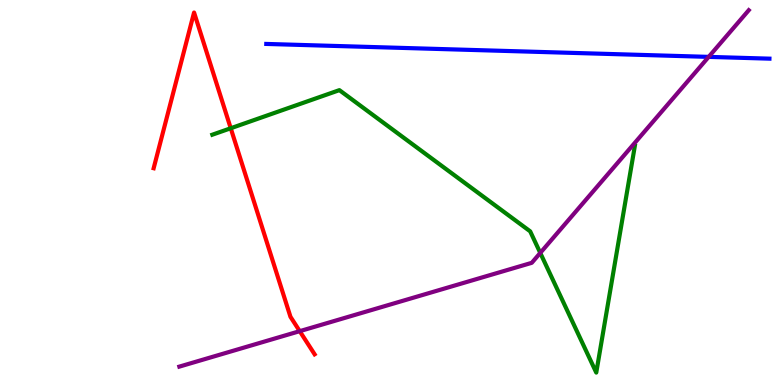[{'lines': ['blue', 'red'], 'intersections': []}, {'lines': ['green', 'red'], 'intersections': [{'x': 2.98, 'y': 6.67}]}, {'lines': ['purple', 'red'], 'intersections': [{'x': 3.87, 'y': 1.4}]}, {'lines': ['blue', 'green'], 'intersections': []}, {'lines': ['blue', 'purple'], 'intersections': [{'x': 9.14, 'y': 8.52}]}, {'lines': ['green', 'purple'], 'intersections': [{'x': 6.97, 'y': 3.43}]}]